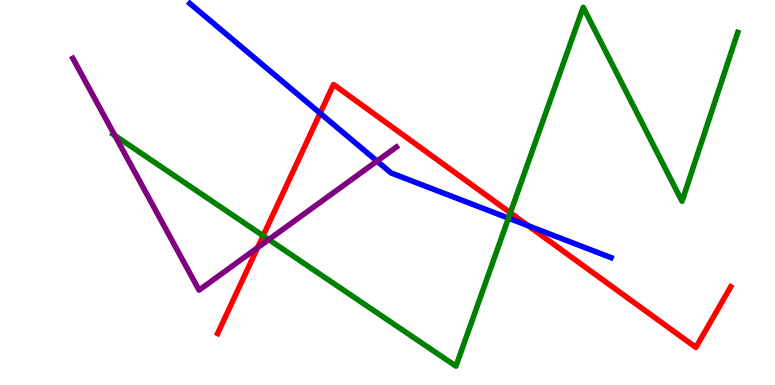[{'lines': ['blue', 'red'], 'intersections': [{'x': 4.13, 'y': 7.06}, {'x': 6.81, 'y': 4.14}]}, {'lines': ['green', 'red'], 'intersections': [{'x': 3.4, 'y': 3.88}, {'x': 6.59, 'y': 4.47}]}, {'lines': ['purple', 'red'], 'intersections': [{'x': 3.32, 'y': 3.57}]}, {'lines': ['blue', 'green'], 'intersections': [{'x': 6.56, 'y': 4.33}]}, {'lines': ['blue', 'purple'], 'intersections': [{'x': 4.86, 'y': 5.82}]}, {'lines': ['green', 'purple'], 'intersections': [{'x': 1.48, 'y': 6.48}, {'x': 3.47, 'y': 3.78}]}]